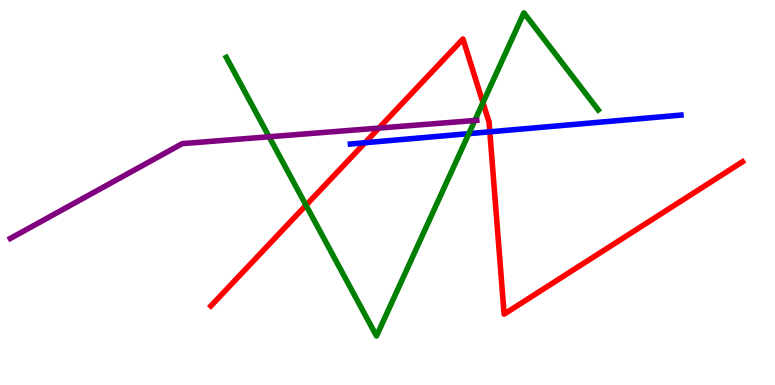[{'lines': ['blue', 'red'], 'intersections': [{'x': 4.71, 'y': 6.29}, {'x': 6.32, 'y': 6.58}]}, {'lines': ['green', 'red'], 'intersections': [{'x': 3.95, 'y': 4.67}, {'x': 6.23, 'y': 7.33}]}, {'lines': ['purple', 'red'], 'intersections': [{'x': 4.89, 'y': 6.67}]}, {'lines': ['blue', 'green'], 'intersections': [{'x': 6.05, 'y': 6.53}]}, {'lines': ['blue', 'purple'], 'intersections': []}, {'lines': ['green', 'purple'], 'intersections': [{'x': 3.47, 'y': 6.45}, {'x': 6.13, 'y': 6.87}]}]